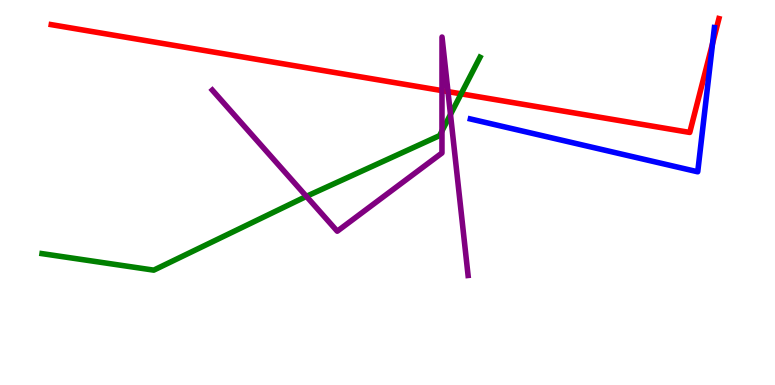[{'lines': ['blue', 'red'], 'intersections': [{'x': 9.19, 'y': 8.87}]}, {'lines': ['green', 'red'], 'intersections': [{'x': 5.95, 'y': 7.56}]}, {'lines': ['purple', 'red'], 'intersections': [{'x': 5.7, 'y': 7.65}, {'x': 5.78, 'y': 7.62}]}, {'lines': ['blue', 'green'], 'intersections': []}, {'lines': ['blue', 'purple'], 'intersections': []}, {'lines': ['green', 'purple'], 'intersections': [{'x': 3.95, 'y': 4.9}, {'x': 5.7, 'y': 6.6}, {'x': 5.81, 'y': 7.03}]}]